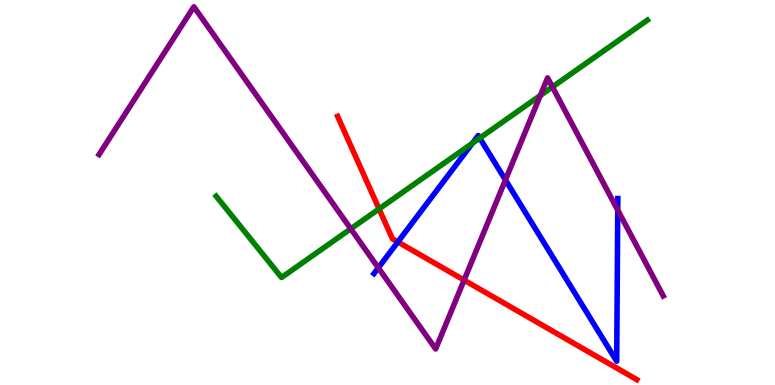[{'lines': ['blue', 'red'], 'intersections': [{'x': 5.13, 'y': 3.72}]}, {'lines': ['green', 'red'], 'intersections': [{'x': 4.89, 'y': 4.57}]}, {'lines': ['purple', 'red'], 'intersections': [{'x': 5.99, 'y': 2.72}]}, {'lines': ['blue', 'green'], 'intersections': [{'x': 6.1, 'y': 6.28}, {'x': 6.19, 'y': 6.41}]}, {'lines': ['blue', 'purple'], 'intersections': [{'x': 4.88, 'y': 3.04}, {'x': 6.52, 'y': 5.33}, {'x': 7.97, 'y': 4.54}]}, {'lines': ['green', 'purple'], 'intersections': [{'x': 4.53, 'y': 4.06}, {'x': 6.97, 'y': 7.52}, {'x': 7.13, 'y': 7.74}]}]